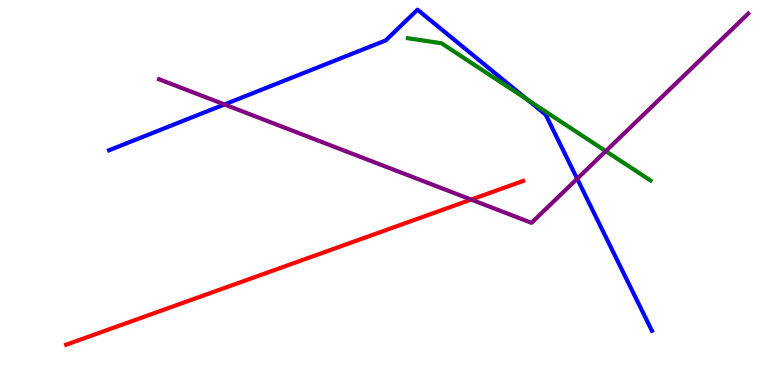[{'lines': ['blue', 'red'], 'intersections': []}, {'lines': ['green', 'red'], 'intersections': []}, {'lines': ['purple', 'red'], 'intersections': [{'x': 6.08, 'y': 4.82}]}, {'lines': ['blue', 'green'], 'intersections': [{'x': 6.81, 'y': 7.41}]}, {'lines': ['blue', 'purple'], 'intersections': [{'x': 2.9, 'y': 7.29}, {'x': 7.45, 'y': 5.36}]}, {'lines': ['green', 'purple'], 'intersections': [{'x': 7.82, 'y': 6.07}]}]